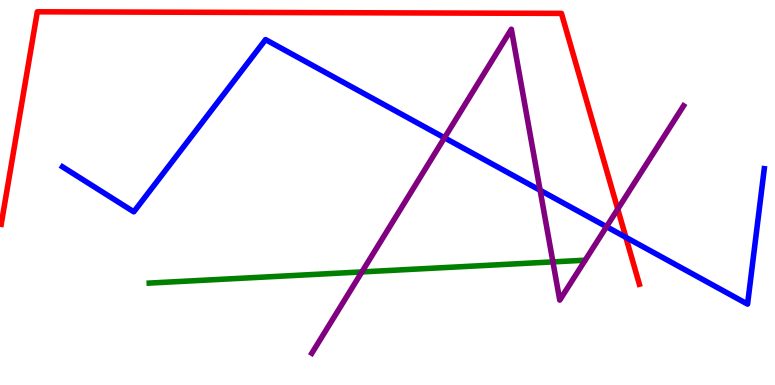[{'lines': ['blue', 'red'], 'intersections': [{'x': 8.08, 'y': 3.84}]}, {'lines': ['green', 'red'], 'intersections': []}, {'lines': ['purple', 'red'], 'intersections': [{'x': 7.97, 'y': 4.57}]}, {'lines': ['blue', 'green'], 'intersections': []}, {'lines': ['blue', 'purple'], 'intersections': [{'x': 5.74, 'y': 6.42}, {'x': 6.97, 'y': 5.06}, {'x': 7.83, 'y': 4.11}]}, {'lines': ['green', 'purple'], 'intersections': [{'x': 4.67, 'y': 2.94}, {'x': 7.13, 'y': 3.2}]}]